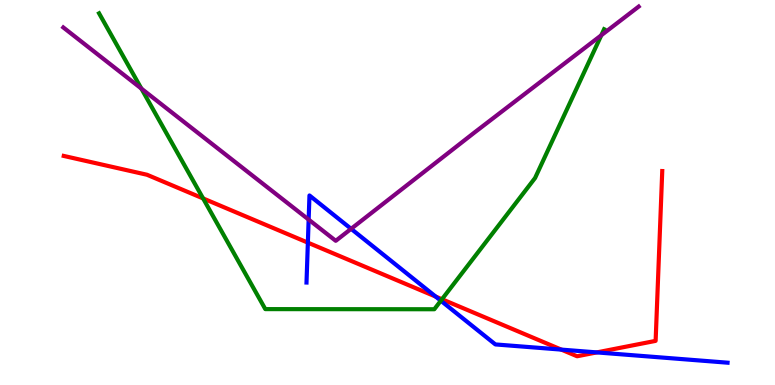[{'lines': ['blue', 'red'], 'intersections': [{'x': 3.97, 'y': 3.7}, {'x': 5.62, 'y': 2.3}, {'x': 7.24, 'y': 0.919}, {'x': 7.7, 'y': 0.847}]}, {'lines': ['green', 'red'], 'intersections': [{'x': 2.62, 'y': 4.85}, {'x': 5.7, 'y': 2.23}]}, {'lines': ['purple', 'red'], 'intersections': []}, {'lines': ['blue', 'green'], 'intersections': [{'x': 5.69, 'y': 2.19}]}, {'lines': ['blue', 'purple'], 'intersections': [{'x': 3.98, 'y': 4.3}, {'x': 4.53, 'y': 4.06}]}, {'lines': ['green', 'purple'], 'intersections': [{'x': 1.82, 'y': 7.7}, {'x': 7.76, 'y': 9.08}]}]